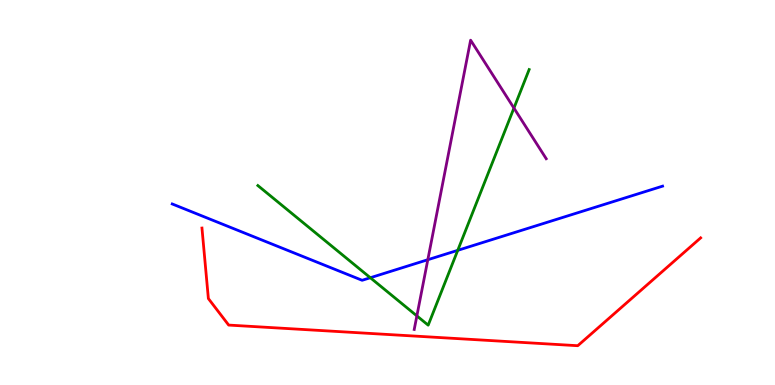[{'lines': ['blue', 'red'], 'intersections': []}, {'lines': ['green', 'red'], 'intersections': []}, {'lines': ['purple', 'red'], 'intersections': []}, {'lines': ['blue', 'green'], 'intersections': [{'x': 4.78, 'y': 2.79}, {'x': 5.91, 'y': 3.5}]}, {'lines': ['blue', 'purple'], 'intersections': [{'x': 5.52, 'y': 3.25}]}, {'lines': ['green', 'purple'], 'intersections': [{'x': 5.38, 'y': 1.8}, {'x': 6.63, 'y': 7.19}]}]